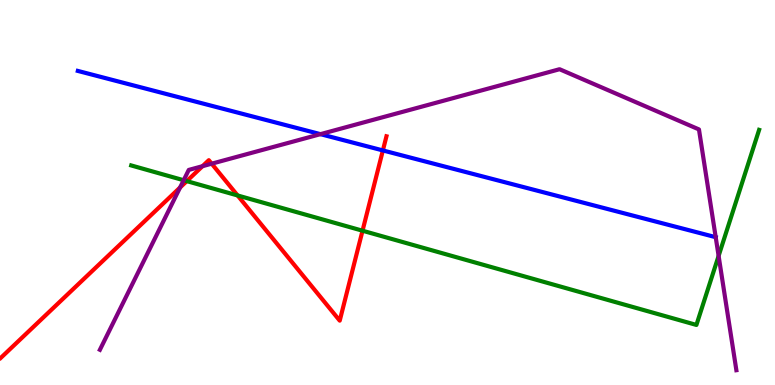[{'lines': ['blue', 'red'], 'intersections': [{'x': 4.94, 'y': 6.09}]}, {'lines': ['green', 'red'], 'intersections': [{'x': 2.41, 'y': 5.3}, {'x': 3.07, 'y': 4.92}, {'x': 4.68, 'y': 4.01}]}, {'lines': ['purple', 'red'], 'intersections': [{'x': 2.32, 'y': 5.13}, {'x': 2.61, 'y': 5.68}, {'x': 2.73, 'y': 5.75}]}, {'lines': ['blue', 'green'], 'intersections': []}, {'lines': ['blue', 'purple'], 'intersections': [{'x': 4.13, 'y': 6.52}, {'x': 9.23, 'y': 3.84}]}, {'lines': ['green', 'purple'], 'intersections': [{'x': 2.37, 'y': 5.32}, {'x': 9.27, 'y': 3.35}]}]